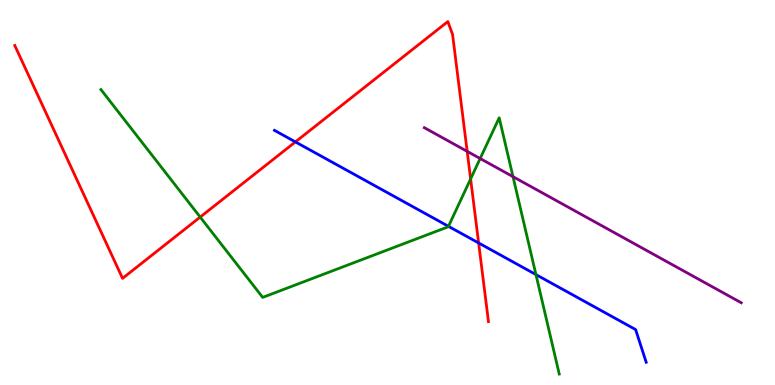[{'lines': ['blue', 'red'], 'intersections': [{'x': 3.81, 'y': 6.31}, {'x': 6.18, 'y': 3.69}]}, {'lines': ['green', 'red'], 'intersections': [{'x': 2.58, 'y': 4.36}, {'x': 6.07, 'y': 5.35}]}, {'lines': ['purple', 'red'], 'intersections': [{'x': 6.03, 'y': 6.07}]}, {'lines': ['blue', 'green'], 'intersections': [{'x': 5.79, 'y': 4.12}, {'x': 6.92, 'y': 2.87}]}, {'lines': ['blue', 'purple'], 'intersections': []}, {'lines': ['green', 'purple'], 'intersections': [{'x': 6.2, 'y': 5.88}, {'x': 6.62, 'y': 5.41}]}]